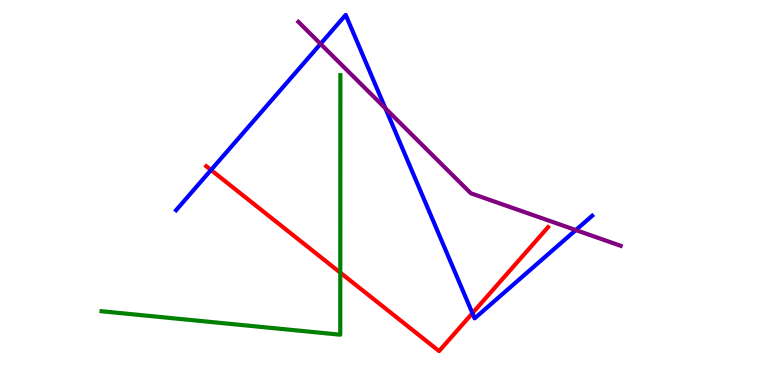[{'lines': ['blue', 'red'], 'intersections': [{'x': 2.72, 'y': 5.58}, {'x': 6.1, 'y': 1.87}]}, {'lines': ['green', 'red'], 'intersections': [{'x': 4.39, 'y': 2.92}]}, {'lines': ['purple', 'red'], 'intersections': []}, {'lines': ['blue', 'green'], 'intersections': []}, {'lines': ['blue', 'purple'], 'intersections': [{'x': 4.14, 'y': 8.86}, {'x': 4.97, 'y': 7.19}, {'x': 7.43, 'y': 4.02}]}, {'lines': ['green', 'purple'], 'intersections': []}]